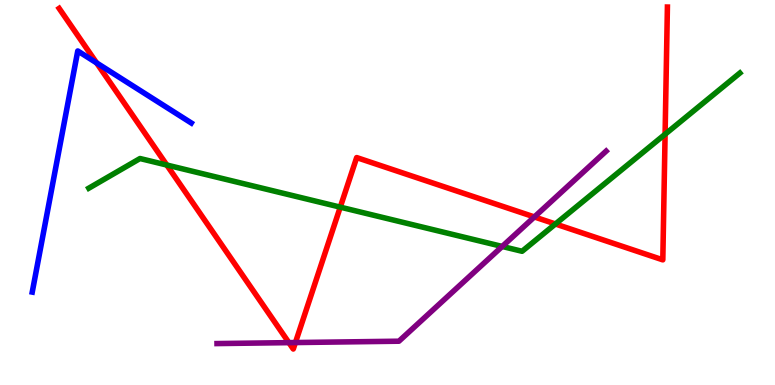[{'lines': ['blue', 'red'], 'intersections': [{'x': 1.25, 'y': 8.37}]}, {'lines': ['green', 'red'], 'intersections': [{'x': 2.15, 'y': 5.71}, {'x': 4.39, 'y': 4.62}, {'x': 7.17, 'y': 4.18}, {'x': 8.58, 'y': 6.51}]}, {'lines': ['purple', 'red'], 'intersections': [{'x': 3.73, 'y': 1.1}, {'x': 3.81, 'y': 1.1}, {'x': 6.9, 'y': 4.37}]}, {'lines': ['blue', 'green'], 'intersections': []}, {'lines': ['blue', 'purple'], 'intersections': []}, {'lines': ['green', 'purple'], 'intersections': [{'x': 6.48, 'y': 3.6}]}]